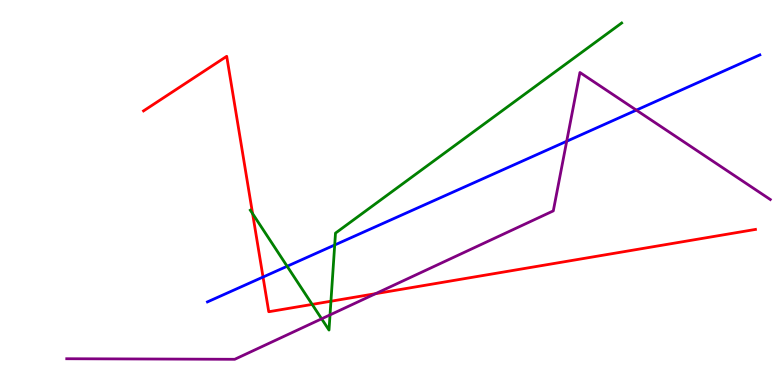[{'lines': ['blue', 'red'], 'intersections': [{'x': 3.39, 'y': 2.8}]}, {'lines': ['green', 'red'], 'intersections': [{'x': 3.26, 'y': 4.45}, {'x': 4.03, 'y': 2.09}, {'x': 4.27, 'y': 2.18}]}, {'lines': ['purple', 'red'], 'intersections': [{'x': 4.85, 'y': 2.37}]}, {'lines': ['blue', 'green'], 'intersections': [{'x': 3.71, 'y': 3.08}, {'x': 4.32, 'y': 3.64}]}, {'lines': ['blue', 'purple'], 'intersections': [{'x': 7.31, 'y': 6.33}, {'x': 8.21, 'y': 7.14}]}, {'lines': ['green', 'purple'], 'intersections': [{'x': 4.15, 'y': 1.72}, {'x': 4.26, 'y': 1.82}]}]